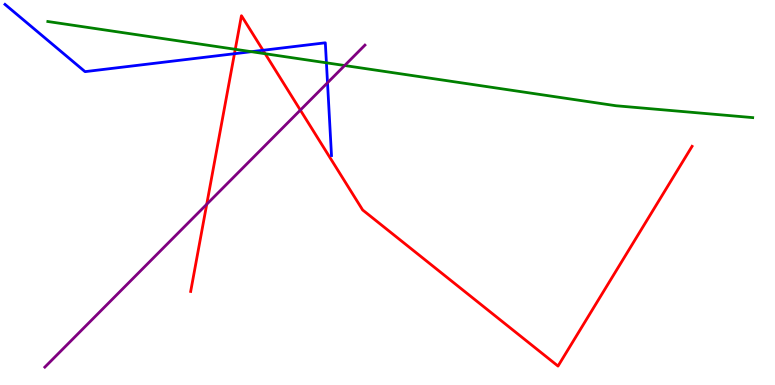[{'lines': ['blue', 'red'], 'intersections': [{'x': 3.03, 'y': 8.6}, {'x': 3.39, 'y': 8.69}]}, {'lines': ['green', 'red'], 'intersections': [{'x': 3.04, 'y': 8.72}, {'x': 3.42, 'y': 8.6}]}, {'lines': ['purple', 'red'], 'intersections': [{'x': 2.67, 'y': 4.69}, {'x': 3.88, 'y': 7.14}]}, {'lines': ['blue', 'green'], 'intersections': [{'x': 3.24, 'y': 8.66}, {'x': 4.21, 'y': 8.37}]}, {'lines': ['blue', 'purple'], 'intersections': [{'x': 4.23, 'y': 7.85}]}, {'lines': ['green', 'purple'], 'intersections': [{'x': 4.45, 'y': 8.3}]}]